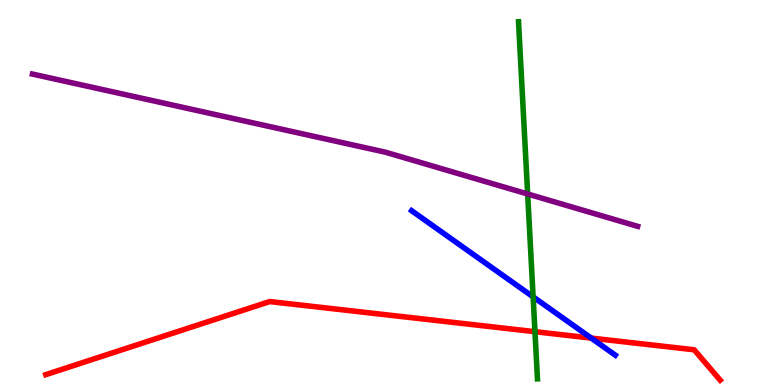[{'lines': ['blue', 'red'], 'intersections': [{'x': 7.63, 'y': 1.22}]}, {'lines': ['green', 'red'], 'intersections': [{'x': 6.9, 'y': 1.38}]}, {'lines': ['purple', 'red'], 'intersections': []}, {'lines': ['blue', 'green'], 'intersections': [{'x': 6.88, 'y': 2.29}]}, {'lines': ['blue', 'purple'], 'intersections': []}, {'lines': ['green', 'purple'], 'intersections': [{'x': 6.81, 'y': 4.96}]}]